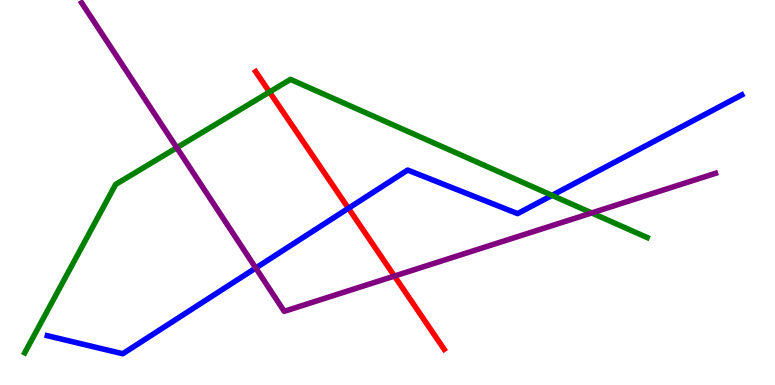[{'lines': ['blue', 'red'], 'intersections': [{'x': 4.5, 'y': 4.59}]}, {'lines': ['green', 'red'], 'intersections': [{'x': 3.48, 'y': 7.61}]}, {'lines': ['purple', 'red'], 'intersections': [{'x': 5.09, 'y': 2.83}]}, {'lines': ['blue', 'green'], 'intersections': [{'x': 7.12, 'y': 4.93}]}, {'lines': ['blue', 'purple'], 'intersections': [{'x': 3.3, 'y': 3.04}]}, {'lines': ['green', 'purple'], 'intersections': [{'x': 2.28, 'y': 6.16}, {'x': 7.63, 'y': 4.47}]}]